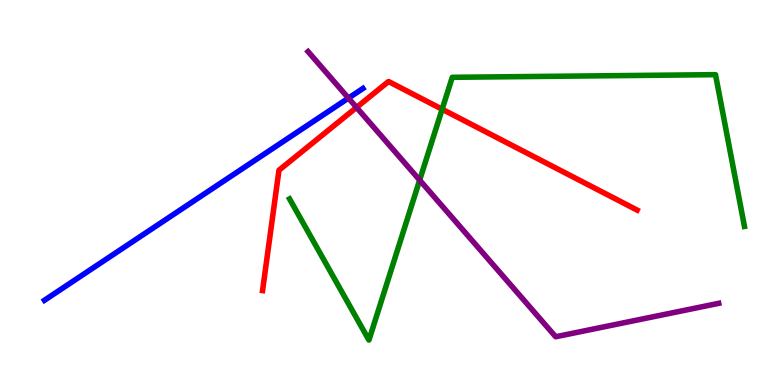[{'lines': ['blue', 'red'], 'intersections': []}, {'lines': ['green', 'red'], 'intersections': [{'x': 5.71, 'y': 7.16}]}, {'lines': ['purple', 'red'], 'intersections': [{'x': 4.6, 'y': 7.21}]}, {'lines': ['blue', 'green'], 'intersections': []}, {'lines': ['blue', 'purple'], 'intersections': [{'x': 4.5, 'y': 7.45}]}, {'lines': ['green', 'purple'], 'intersections': [{'x': 5.42, 'y': 5.32}]}]